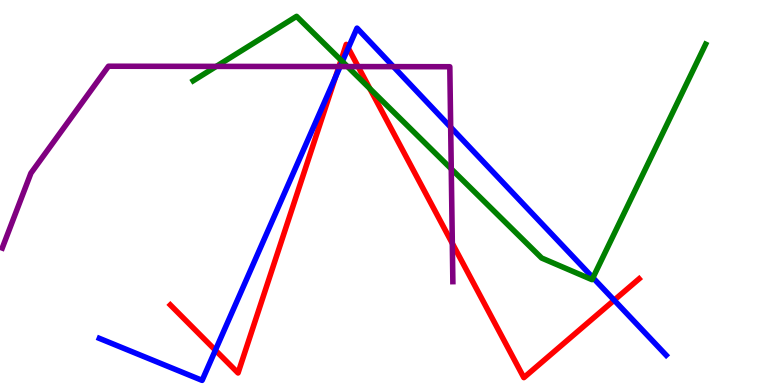[{'lines': ['blue', 'red'], 'intersections': [{'x': 2.78, 'y': 0.904}, {'x': 4.33, 'y': 8.0}, {'x': 4.49, 'y': 8.75}, {'x': 7.92, 'y': 2.2}]}, {'lines': ['green', 'red'], 'intersections': [{'x': 4.4, 'y': 8.44}, {'x': 4.77, 'y': 7.7}]}, {'lines': ['purple', 'red'], 'intersections': [{'x': 4.37, 'y': 8.27}, {'x': 4.62, 'y': 8.27}, {'x': 5.84, 'y': 3.68}]}, {'lines': ['blue', 'green'], 'intersections': [{'x': 4.42, 'y': 8.4}, {'x': 7.65, 'y': 2.79}]}, {'lines': ['blue', 'purple'], 'intersections': [{'x': 4.39, 'y': 8.27}, {'x': 5.08, 'y': 8.27}, {'x': 5.82, 'y': 6.7}]}, {'lines': ['green', 'purple'], 'intersections': [{'x': 2.79, 'y': 8.28}, {'x': 4.48, 'y': 8.27}, {'x': 5.82, 'y': 5.61}]}]